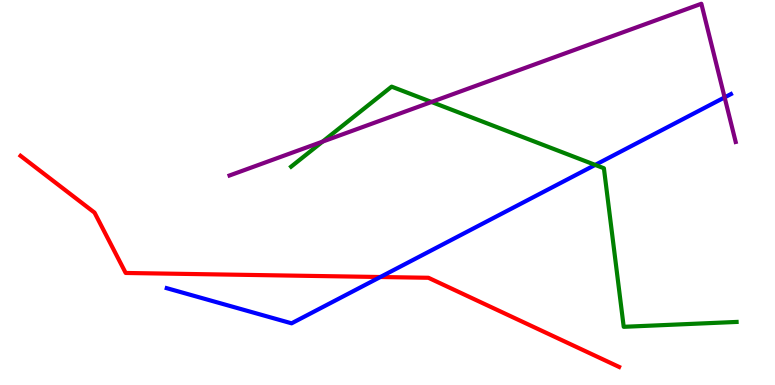[{'lines': ['blue', 'red'], 'intersections': [{'x': 4.91, 'y': 2.8}]}, {'lines': ['green', 'red'], 'intersections': []}, {'lines': ['purple', 'red'], 'intersections': []}, {'lines': ['blue', 'green'], 'intersections': [{'x': 7.68, 'y': 5.72}]}, {'lines': ['blue', 'purple'], 'intersections': [{'x': 9.35, 'y': 7.47}]}, {'lines': ['green', 'purple'], 'intersections': [{'x': 4.16, 'y': 6.32}, {'x': 5.57, 'y': 7.35}]}]